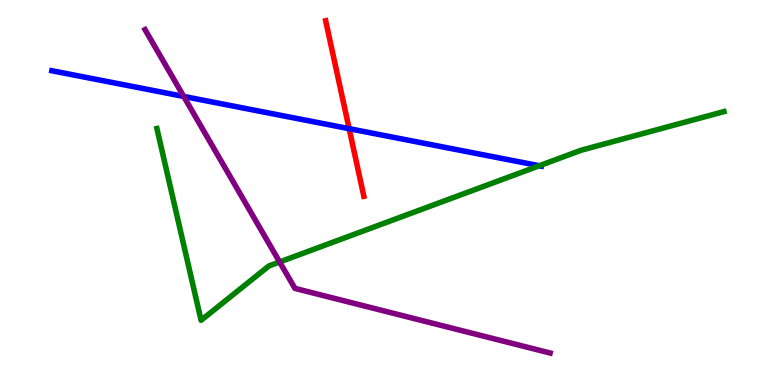[{'lines': ['blue', 'red'], 'intersections': [{'x': 4.51, 'y': 6.66}]}, {'lines': ['green', 'red'], 'intersections': []}, {'lines': ['purple', 'red'], 'intersections': []}, {'lines': ['blue', 'green'], 'intersections': [{'x': 6.96, 'y': 5.7}]}, {'lines': ['blue', 'purple'], 'intersections': [{'x': 2.37, 'y': 7.5}]}, {'lines': ['green', 'purple'], 'intersections': [{'x': 3.61, 'y': 3.2}]}]